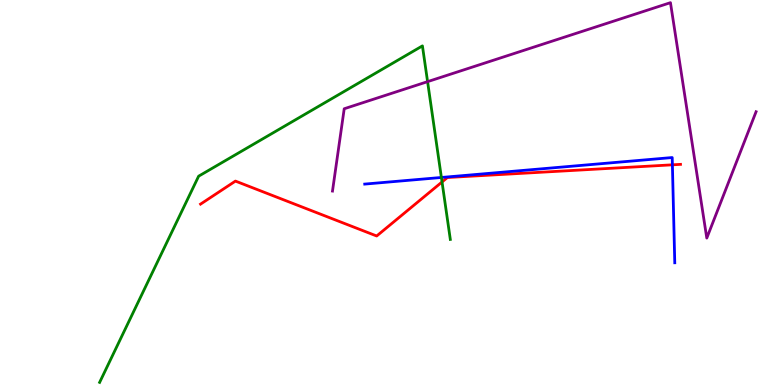[{'lines': ['blue', 'red'], 'intersections': [{'x': 8.68, 'y': 5.72}]}, {'lines': ['green', 'red'], 'intersections': [{'x': 5.7, 'y': 5.27}]}, {'lines': ['purple', 'red'], 'intersections': []}, {'lines': ['blue', 'green'], 'intersections': [{'x': 5.7, 'y': 5.39}]}, {'lines': ['blue', 'purple'], 'intersections': []}, {'lines': ['green', 'purple'], 'intersections': [{'x': 5.52, 'y': 7.88}]}]